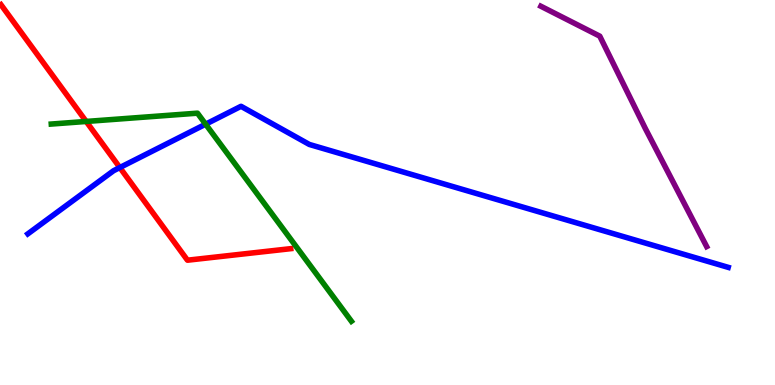[{'lines': ['blue', 'red'], 'intersections': [{'x': 1.55, 'y': 5.65}]}, {'lines': ['green', 'red'], 'intersections': [{'x': 1.11, 'y': 6.85}]}, {'lines': ['purple', 'red'], 'intersections': []}, {'lines': ['blue', 'green'], 'intersections': [{'x': 2.65, 'y': 6.77}]}, {'lines': ['blue', 'purple'], 'intersections': []}, {'lines': ['green', 'purple'], 'intersections': []}]